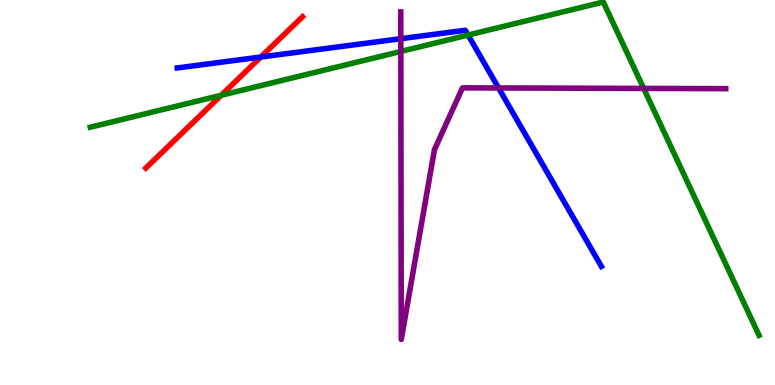[{'lines': ['blue', 'red'], 'intersections': [{'x': 3.37, 'y': 8.52}]}, {'lines': ['green', 'red'], 'intersections': [{'x': 2.85, 'y': 7.53}]}, {'lines': ['purple', 'red'], 'intersections': []}, {'lines': ['blue', 'green'], 'intersections': [{'x': 6.04, 'y': 9.09}]}, {'lines': ['blue', 'purple'], 'intersections': [{'x': 5.17, 'y': 8.99}, {'x': 6.43, 'y': 7.72}]}, {'lines': ['green', 'purple'], 'intersections': [{'x': 5.17, 'y': 8.66}, {'x': 8.31, 'y': 7.7}]}]